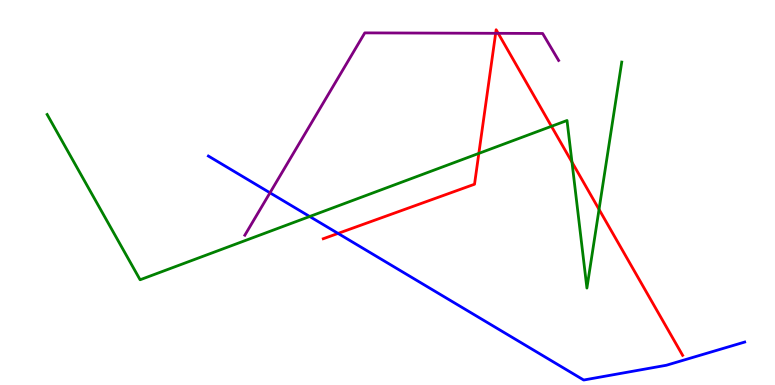[{'lines': ['blue', 'red'], 'intersections': [{'x': 4.36, 'y': 3.94}]}, {'lines': ['green', 'red'], 'intersections': [{'x': 6.18, 'y': 6.02}, {'x': 7.12, 'y': 6.72}, {'x': 7.38, 'y': 5.79}, {'x': 7.73, 'y': 4.56}]}, {'lines': ['purple', 'red'], 'intersections': [{'x': 6.4, 'y': 9.13}, {'x': 6.43, 'y': 9.13}]}, {'lines': ['blue', 'green'], 'intersections': [{'x': 4.0, 'y': 4.38}]}, {'lines': ['blue', 'purple'], 'intersections': [{'x': 3.48, 'y': 4.99}]}, {'lines': ['green', 'purple'], 'intersections': []}]